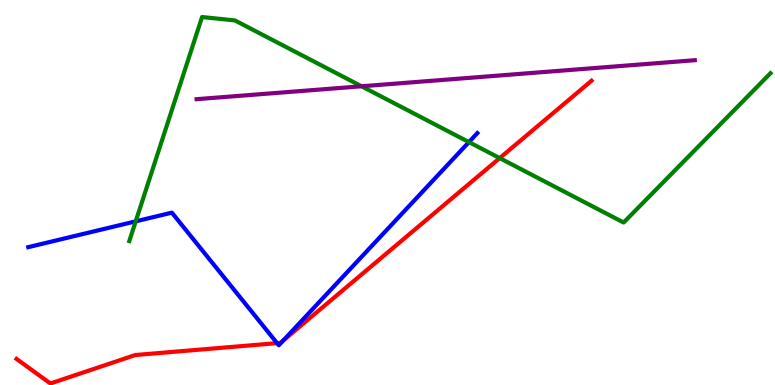[{'lines': ['blue', 'red'], 'intersections': [{'x': 3.58, 'y': 1.09}, {'x': 3.66, 'y': 1.16}]}, {'lines': ['green', 'red'], 'intersections': [{'x': 6.45, 'y': 5.89}]}, {'lines': ['purple', 'red'], 'intersections': []}, {'lines': ['blue', 'green'], 'intersections': [{'x': 1.75, 'y': 4.25}, {'x': 6.05, 'y': 6.31}]}, {'lines': ['blue', 'purple'], 'intersections': []}, {'lines': ['green', 'purple'], 'intersections': [{'x': 4.67, 'y': 7.76}]}]